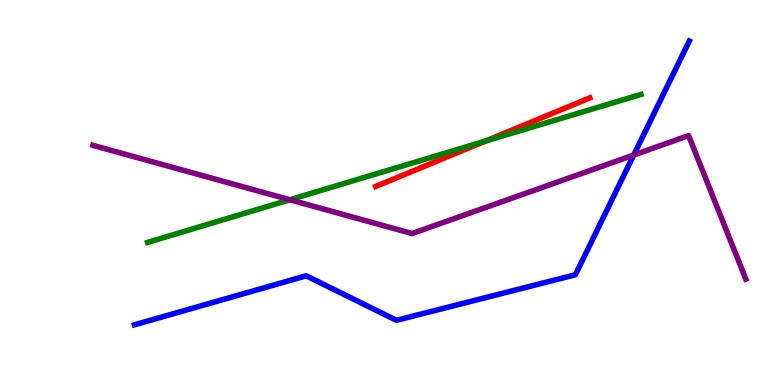[{'lines': ['blue', 'red'], 'intersections': []}, {'lines': ['green', 'red'], 'intersections': [{'x': 6.26, 'y': 6.33}]}, {'lines': ['purple', 'red'], 'intersections': []}, {'lines': ['blue', 'green'], 'intersections': []}, {'lines': ['blue', 'purple'], 'intersections': [{'x': 8.18, 'y': 5.97}]}, {'lines': ['green', 'purple'], 'intersections': [{'x': 3.74, 'y': 4.81}]}]